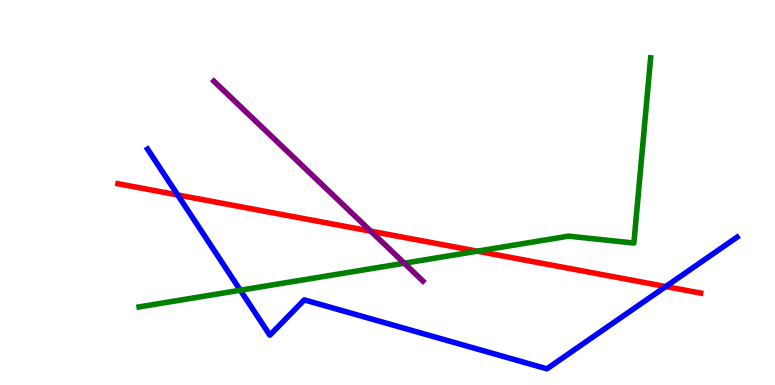[{'lines': ['blue', 'red'], 'intersections': [{'x': 2.29, 'y': 4.94}, {'x': 8.59, 'y': 2.56}]}, {'lines': ['green', 'red'], 'intersections': [{'x': 6.16, 'y': 3.48}]}, {'lines': ['purple', 'red'], 'intersections': [{'x': 4.78, 'y': 4.0}]}, {'lines': ['blue', 'green'], 'intersections': [{'x': 3.1, 'y': 2.46}]}, {'lines': ['blue', 'purple'], 'intersections': []}, {'lines': ['green', 'purple'], 'intersections': [{'x': 5.22, 'y': 3.16}]}]